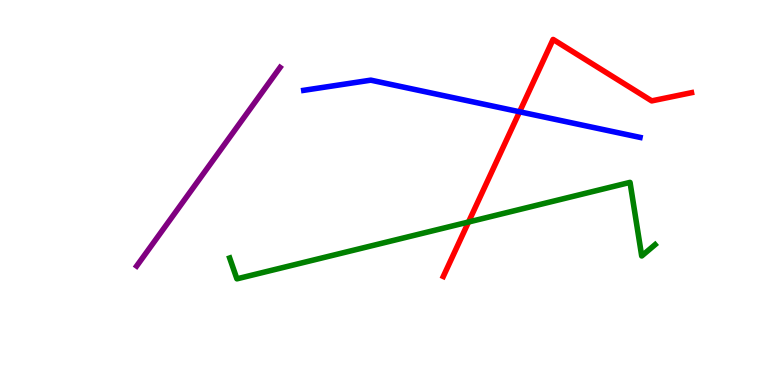[{'lines': ['blue', 'red'], 'intersections': [{'x': 6.7, 'y': 7.1}]}, {'lines': ['green', 'red'], 'intersections': [{'x': 6.05, 'y': 4.23}]}, {'lines': ['purple', 'red'], 'intersections': []}, {'lines': ['blue', 'green'], 'intersections': []}, {'lines': ['blue', 'purple'], 'intersections': []}, {'lines': ['green', 'purple'], 'intersections': []}]